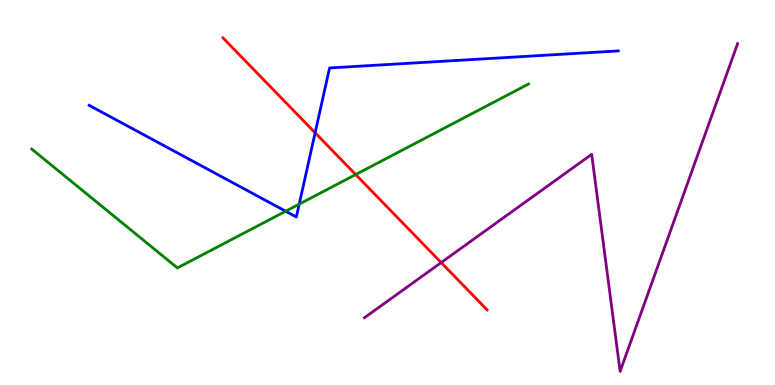[{'lines': ['blue', 'red'], 'intersections': [{'x': 4.07, 'y': 6.55}]}, {'lines': ['green', 'red'], 'intersections': [{'x': 4.59, 'y': 5.47}]}, {'lines': ['purple', 'red'], 'intersections': [{'x': 5.69, 'y': 3.18}]}, {'lines': ['blue', 'green'], 'intersections': [{'x': 3.69, 'y': 4.51}, {'x': 3.86, 'y': 4.7}]}, {'lines': ['blue', 'purple'], 'intersections': []}, {'lines': ['green', 'purple'], 'intersections': []}]